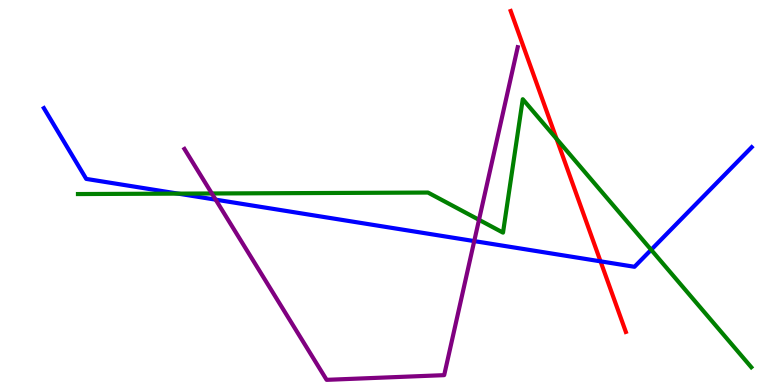[{'lines': ['blue', 'red'], 'intersections': [{'x': 7.75, 'y': 3.21}]}, {'lines': ['green', 'red'], 'intersections': [{'x': 7.18, 'y': 6.39}]}, {'lines': ['purple', 'red'], 'intersections': []}, {'lines': ['blue', 'green'], 'intersections': [{'x': 2.3, 'y': 4.97}, {'x': 8.4, 'y': 3.51}]}, {'lines': ['blue', 'purple'], 'intersections': [{'x': 2.78, 'y': 4.81}, {'x': 6.12, 'y': 3.74}]}, {'lines': ['green', 'purple'], 'intersections': [{'x': 2.73, 'y': 4.97}, {'x': 6.18, 'y': 4.29}]}]